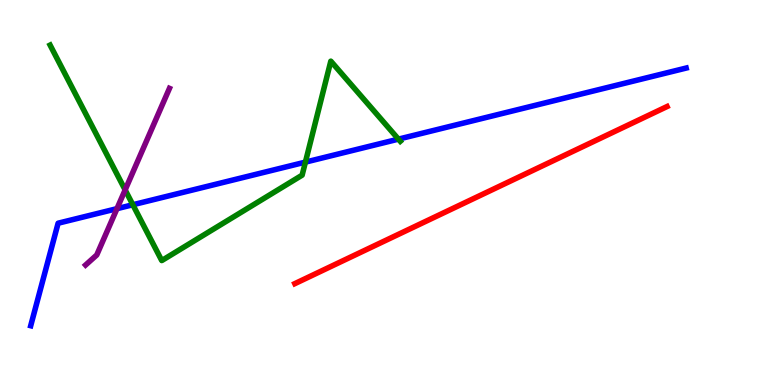[{'lines': ['blue', 'red'], 'intersections': []}, {'lines': ['green', 'red'], 'intersections': []}, {'lines': ['purple', 'red'], 'intersections': []}, {'lines': ['blue', 'green'], 'intersections': [{'x': 1.71, 'y': 4.68}, {'x': 3.94, 'y': 5.79}, {'x': 5.14, 'y': 6.39}]}, {'lines': ['blue', 'purple'], 'intersections': [{'x': 1.51, 'y': 4.58}]}, {'lines': ['green', 'purple'], 'intersections': [{'x': 1.61, 'y': 5.07}]}]